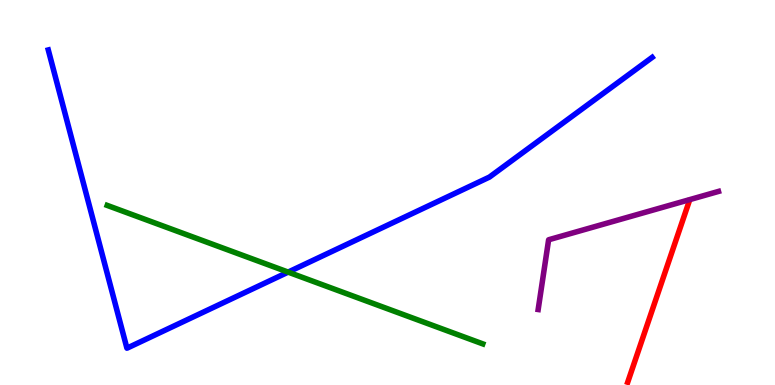[{'lines': ['blue', 'red'], 'intersections': []}, {'lines': ['green', 'red'], 'intersections': []}, {'lines': ['purple', 'red'], 'intersections': []}, {'lines': ['blue', 'green'], 'intersections': [{'x': 3.72, 'y': 2.93}]}, {'lines': ['blue', 'purple'], 'intersections': []}, {'lines': ['green', 'purple'], 'intersections': []}]